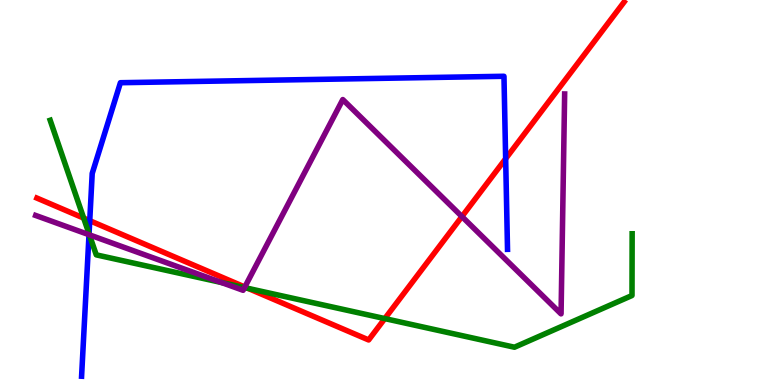[{'lines': ['blue', 'red'], 'intersections': [{'x': 1.16, 'y': 4.27}, {'x': 6.52, 'y': 5.88}]}, {'lines': ['green', 'red'], 'intersections': [{'x': 1.08, 'y': 4.34}, {'x': 3.2, 'y': 2.51}, {'x': 4.97, 'y': 1.73}]}, {'lines': ['purple', 'red'], 'intersections': [{'x': 3.16, 'y': 2.55}, {'x': 5.96, 'y': 4.38}]}, {'lines': ['blue', 'green'], 'intersections': [{'x': 1.15, 'y': 3.93}]}, {'lines': ['blue', 'purple'], 'intersections': [{'x': 1.15, 'y': 3.9}]}, {'lines': ['green', 'purple'], 'intersections': [{'x': 1.15, 'y': 3.9}, {'x': 2.86, 'y': 2.66}, {'x': 3.15, 'y': 2.53}]}]